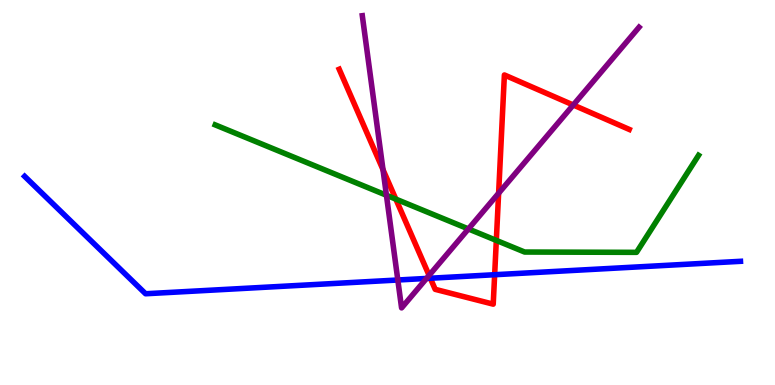[{'lines': ['blue', 'red'], 'intersections': [{'x': 5.55, 'y': 2.77}, {'x': 6.38, 'y': 2.86}]}, {'lines': ['green', 'red'], 'intersections': [{'x': 5.11, 'y': 4.83}, {'x': 6.4, 'y': 3.76}]}, {'lines': ['purple', 'red'], 'intersections': [{'x': 4.94, 'y': 5.59}, {'x': 5.54, 'y': 2.85}, {'x': 6.43, 'y': 4.98}, {'x': 7.4, 'y': 7.27}]}, {'lines': ['blue', 'green'], 'intersections': []}, {'lines': ['blue', 'purple'], 'intersections': [{'x': 5.13, 'y': 2.73}, {'x': 5.5, 'y': 2.77}]}, {'lines': ['green', 'purple'], 'intersections': [{'x': 4.99, 'y': 4.93}, {'x': 6.04, 'y': 4.05}]}]